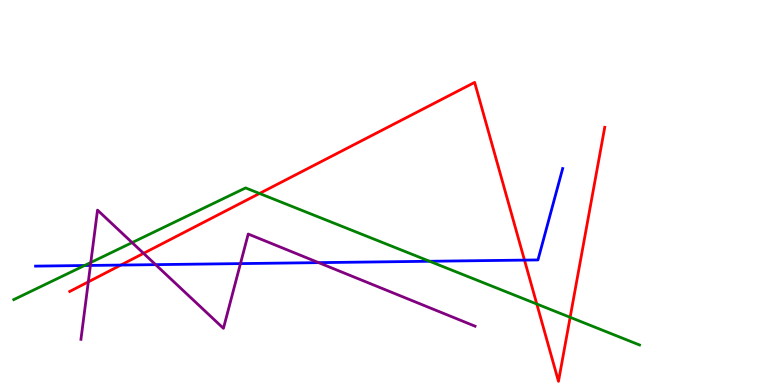[{'lines': ['blue', 'red'], 'intersections': [{'x': 1.56, 'y': 3.12}, {'x': 6.77, 'y': 3.24}]}, {'lines': ['green', 'red'], 'intersections': [{'x': 3.35, 'y': 4.97}, {'x': 6.93, 'y': 2.1}, {'x': 7.36, 'y': 1.76}]}, {'lines': ['purple', 'red'], 'intersections': [{'x': 1.14, 'y': 2.68}, {'x': 1.85, 'y': 3.42}]}, {'lines': ['blue', 'green'], 'intersections': [{'x': 1.09, 'y': 3.1}, {'x': 5.54, 'y': 3.21}]}, {'lines': ['blue', 'purple'], 'intersections': [{'x': 1.17, 'y': 3.11}, {'x': 2.01, 'y': 3.13}, {'x': 3.1, 'y': 3.15}, {'x': 4.11, 'y': 3.18}]}, {'lines': ['green', 'purple'], 'intersections': [{'x': 1.17, 'y': 3.18}, {'x': 1.7, 'y': 3.7}]}]